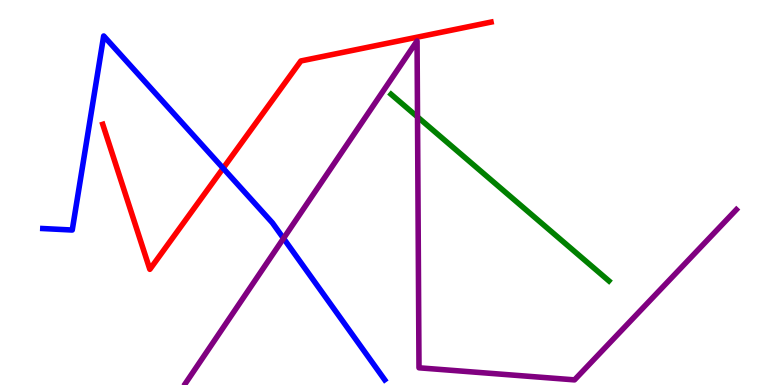[{'lines': ['blue', 'red'], 'intersections': [{'x': 2.88, 'y': 5.63}]}, {'lines': ['green', 'red'], 'intersections': []}, {'lines': ['purple', 'red'], 'intersections': []}, {'lines': ['blue', 'green'], 'intersections': []}, {'lines': ['blue', 'purple'], 'intersections': [{'x': 3.66, 'y': 3.81}]}, {'lines': ['green', 'purple'], 'intersections': [{'x': 5.39, 'y': 6.96}]}]